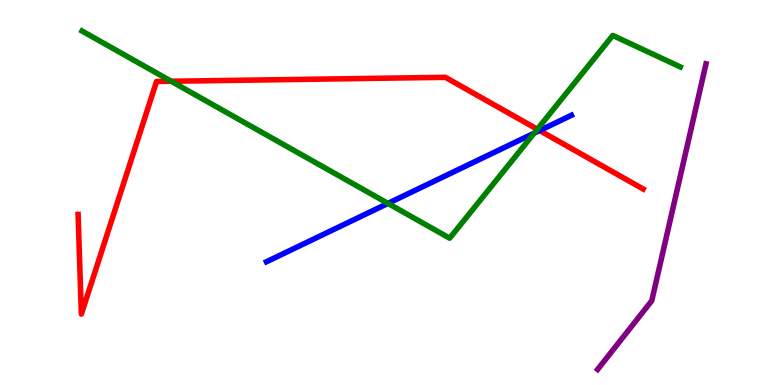[{'lines': ['blue', 'red'], 'intersections': [{'x': 6.96, 'y': 6.61}]}, {'lines': ['green', 'red'], 'intersections': [{'x': 2.21, 'y': 7.89}, {'x': 6.93, 'y': 6.64}]}, {'lines': ['purple', 'red'], 'intersections': []}, {'lines': ['blue', 'green'], 'intersections': [{'x': 5.01, 'y': 4.72}, {'x': 6.89, 'y': 6.54}]}, {'lines': ['blue', 'purple'], 'intersections': []}, {'lines': ['green', 'purple'], 'intersections': []}]